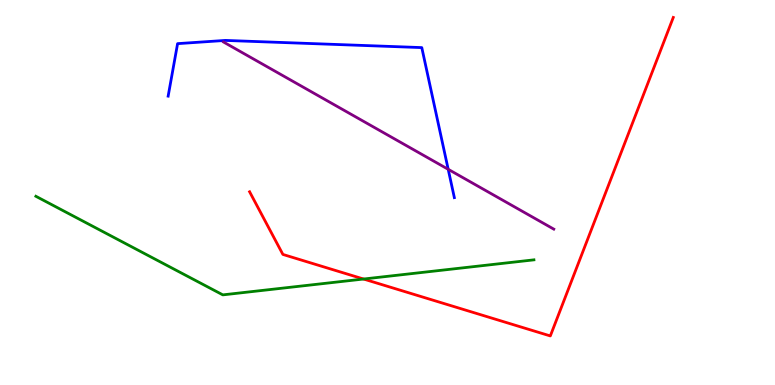[{'lines': ['blue', 'red'], 'intersections': []}, {'lines': ['green', 'red'], 'intersections': [{'x': 4.69, 'y': 2.75}]}, {'lines': ['purple', 'red'], 'intersections': []}, {'lines': ['blue', 'green'], 'intersections': []}, {'lines': ['blue', 'purple'], 'intersections': [{'x': 5.78, 'y': 5.6}]}, {'lines': ['green', 'purple'], 'intersections': []}]